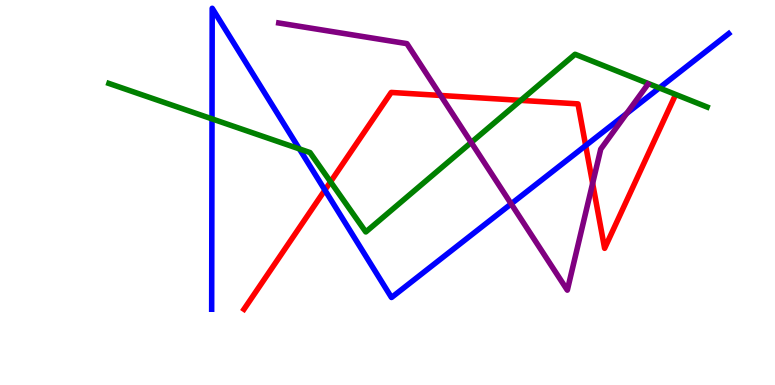[{'lines': ['blue', 'red'], 'intersections': [{'x': 4.19, 'y': 5.06}, {'x': 7.56, 'y': 6.22}]}, {'lines': ['green', 'red'], 'intersections': [{'x': 4.27, 'y': 5.28}, {'x': 6.72, 'y': 7.39}]}, {'lines': ['purple', 'red'], 'intersections': [{'x': 5.69, 'y': 7.52}, {'x': 7.65, 'y': 5.24}]}, {'lines': ['blue', 'green'], 'intersections': [{'x': 2.74, 'y': 6.91}, {'x': 3.86, 'y': 6.13}, {'x': 8.51, 'y': 7.72}]}, {'lines': ['blue', 'purple'], 'intersections': [{'x': 6.6, 'y': 4.7}, {'x': 8.09, 'y': 7.05}]}, {'lines': ['green', 'purple'], 'intersections': [{'x': 6.08, 'y': 6.3}]}]